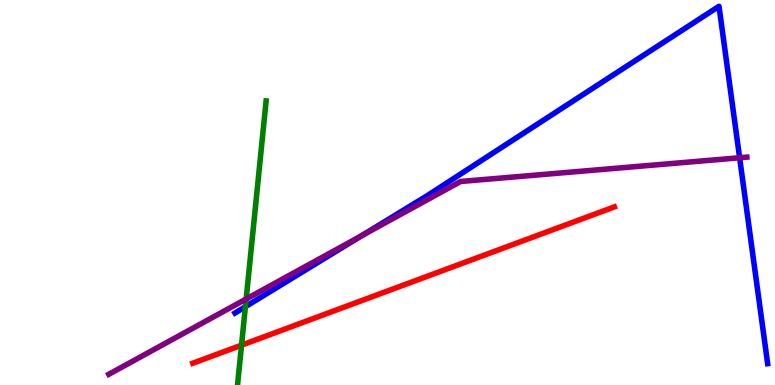[{'lines': ['blue', 'red'], 'intersections': []}, {'lines': ['green', 'red'], 'intersections': [{'x': 3.12, 'y': 1.03}]}, {'lines': ['purple', 'red'], 'intersections': []}, {'lines': ['blue', 'green'], 'intersections': [{'x': 3.17, 'y': 2.03}]}, {'lines': ['blue', 'purple'], 'intersections': [{'x': 4.66, 'y': 3.88}, {'x': 9.54, 'y': 5.9}]}, {'lines': ['green', 'purple'], 'intersections': [{'x': 3.18, 'y': 2.23}]}]